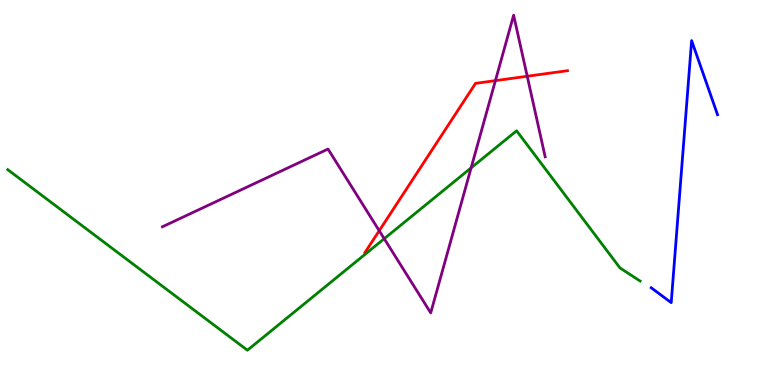[{'lines': ['blue', 'red'], 'intersections': []}, {'lines': ['green', 'red'], 'intersections': []}, {'lines': ['purple', 'red'], 'intersections': [{'x': 4.89, 'y': 4.01}, {'x': 6.39, 'y': 7.91}, {'x': 6.8, 'y': 8.02}]}, {'lines': ['blue', 'green'], 'intersections': []}, {'lines': ['blue', 'purple'], 'intersections': []}, {'lines': ['green', 'purple'], 'intersections': [{'x': 4.96, 'y': 3.8}, {'x': 6.08, 'y': 5.64}]}]